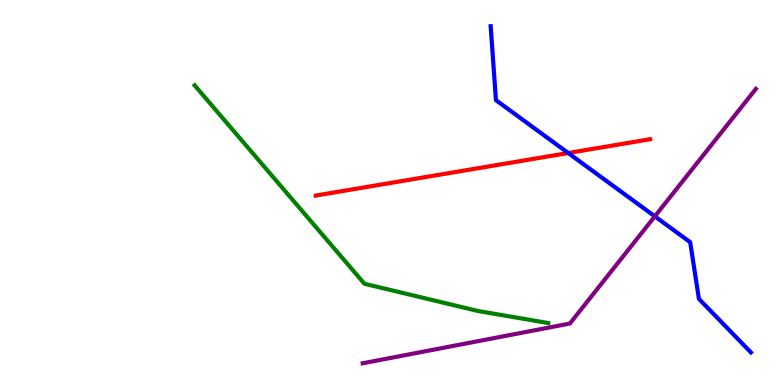[{'lines': ['blue', 'red'], 'intersections': [{'x': 7.33, 'y': 6.03}]}, {'lines': ['green', 'red'], 'intersections': []}, {'lines': ['purple', 'red'], 'intersections': []}, {'lines': ['blue', 'green'], 'intersections': []}, {'lines': ['blue', 'purple'], 'intersections': [{'x': 8.45, 'y': 4.38}]}, {'lines': ['green', 'purple'], 'intersections': []}]